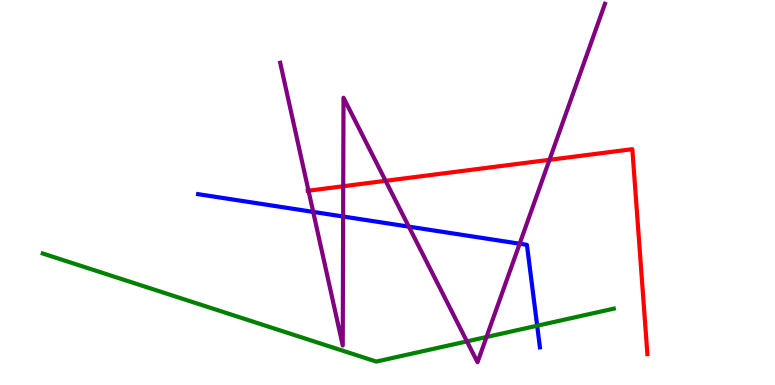[{'lines': ['blue', 'red'], 'intersections': []}, {'lines': ['green', 'red'], 'intersections': []}, {'lines': ['purple', 'red'], 'intersections': [{'x': 3.98, 'y': 5.05}, {'x': 4.43, 'y': 5.16}, {'x': 4.98, 'y': 5.3}, {'x': 7.09, 'y': 5.85}]}, {'lines': ['blue', 'green'], 'intersections': [{'x': 6.93, 'y': 1.54}]}, {'lines': ['blue', 'purple'], 'intersections': [{'x': 4.04, 'y': 4.5}, {'x': 4.43, 'y': 4.38}, {'x': 5.28, 'y': 4.11}, {'x': 6.71, 'y': 3.67}]}, {'lines': ['green', 'purple'], 'intersections': [{'x': 6.03, 'y': 1.13}, {'x': 6.28, 'y': 1.25}]}]